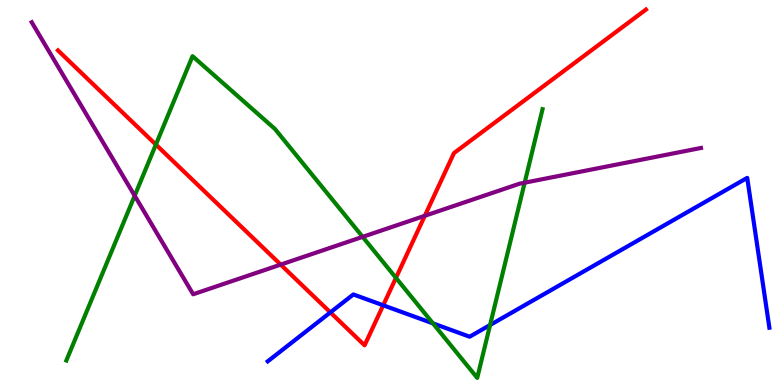[{'lines': ['blue', 'red'], 'intersections': [{'x': 4.26, 'y': 1.89}, {'x': 4.94, 'y': 2.07}]}, {'lines': ['green', 'red'], 'intersections': [{'x': 2.01, 'y': 6.24}, {'x': 5.11, 'y': 2.78}]}, {'lines': ['purple', 'red'], 'intersections': [{'x': 3.62, 'y': 3.13}, {'x': 5.48, 'y': 4.4}]}, {'lines': ['blue', 'green'], 'intersections': [{'x': 5.59, 'y': 1.6}, {'x': 6.32, 'y': 1.56}]}, {'lines': ['blue', 'purple'], 'intersections': []}, {'lines': ['green', 'purple'], 'intersections': [{'x': 1.74, 'y': 4.92}, {'x': 4.68, 'y': 3.85}, {'x': 6.77, 'y': 5.26}]}]